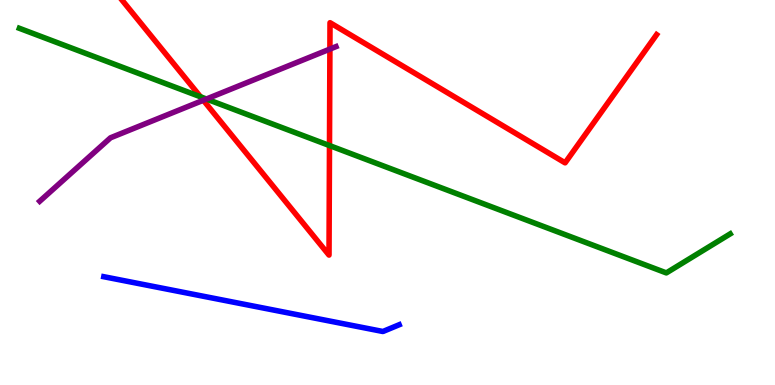[{'lines': ['blue', 'red'], 'intersections': []}, {'lines': ['green', 'red'], 'intersections': [{'x': 2.59, 'y': 7.49}, {'x': 4.25, 'y': 6.22}]}, {'lines': ['purple', 'red'], 'intersections': [{'x': 2.62, 'y': 7.4}, {'x': 4.26, 'y': 8.73}]}, {'lines': ['blue', 'green'], 'intersections': []}, {'lines': ['blue', 'purple'], 'intersections': []}, {'lines': ['green', 'purple'], 'intersections': [{'x': 2.66, 'y': 7.43}]}]